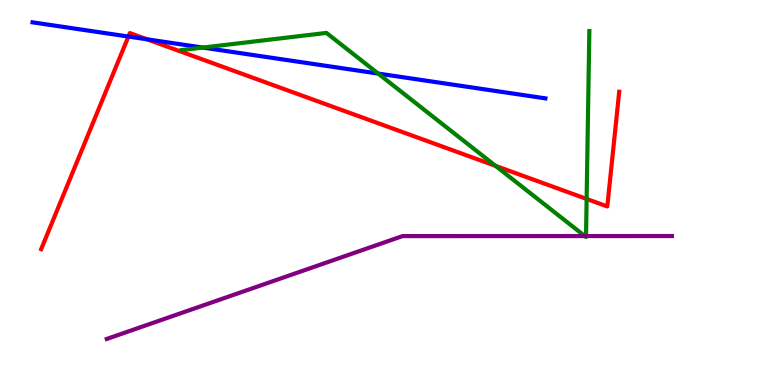[{'lines': ['blue', 'red'], 'intersections': [{'x': 1.66, 'y': 9.05}, {'x': 1.9, 'y': 8.98}]}, {'lines': ['green', 'red'], 'intersections': [{'x': 6.39, 'y': 5.69}, {'x': 7.57, 'y': 4.83}]}, {'lines': ['purple', 'red'], 'intersections': []}, {'lines': ['blue', 'green'], 'intersections': [{'x': 2.62, 'y': 8.76}, {'x': 4.88, 'y': 8.09}]}, {'lines': ['blue', 'purple'], 'intersections': []}, {'lines': ['green', 'purple'], 'intersections': [{'x': 7.55, 'y': 3.87}, {'x': 7.56, 'y': 3.87}]}]